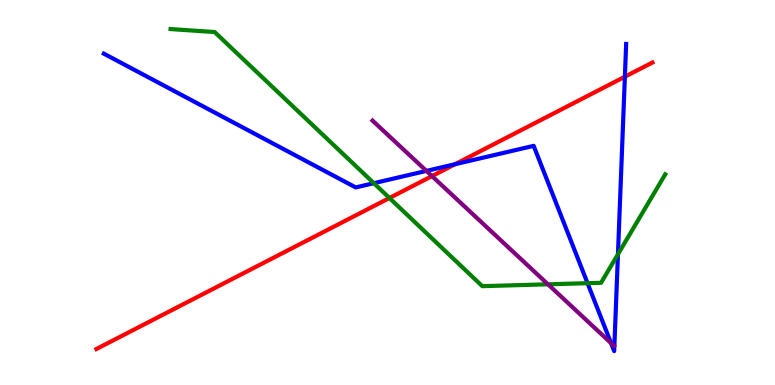[{'lines': ['blue', 'red'], 'intersections': [{'x': 5.87, 'y': 5.73}, {'x': 8.06, 'y': 8.01}]}, {'lines': ['green', 'red'], 'intersections': [{'x': 5.03, 'y': 4.86}]}, {'lines': ['purple', 'red'], 'intersections': [{'x': 5.57, 'y': 5.43}]}, {'lines': ['blue', 'green'], 'intersections': [{'x': 4.82, 'y': 5.24}, {'x': 7.58, 'y': 2.64}, {'x': 7.97, 'y': 3.4}]}, {'lines': ['blue', 'purple'], 'intersections': [{'x': 5.5, 'y': 5.56}, {'x': 7.88, 'y': 1.09}]}, {'lines': ['green', 'purple'], 'intersections': [{'x': 7.07, 'y': 2.62}]}]